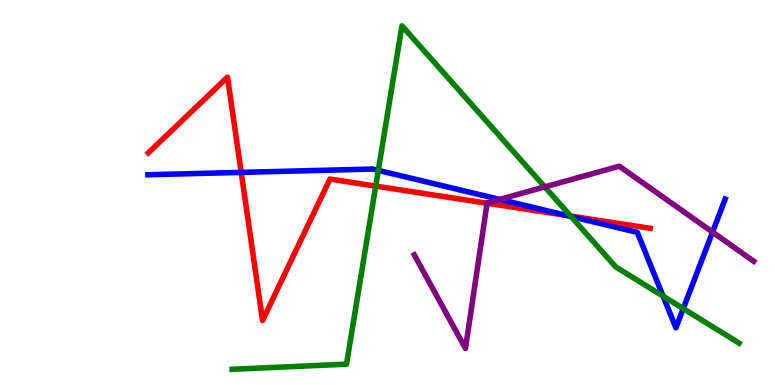[{'lines': ['blue', 'red'], 'intersections': [{'x': 3.11, 'y': 5.52}, {'x': 7.31, 'y': 4.4}]}, {'lines': ['green', 'red'], 'intersections': [{'x': 4.85, 'y': 5.17}, {'x': 7.36, 'y': 4.39}]}, {'lines': ['purple', 'red'], 'intersections': [{'x': 6.28, 'y': 4.72}]}, {'lines': ['blue', 'green'], 'intersections': [{'x': 4.88, 'y': 5.57}, {'x': 7.37, 'y': 4.38}, {'x': 8.56, 'y': 2.31}, {'x': 8.82, 'y': 1.98}]}, {'lines': ['blue', 'purple'], 'intersections': [{'x': 6.45, 'y': 4.82}, {'x': 9.19, 'y': 3.97}]}, {'lines': ['green', 'purple'], 'intersections': [{'x': 7.03, 'y': 5.15}]}]